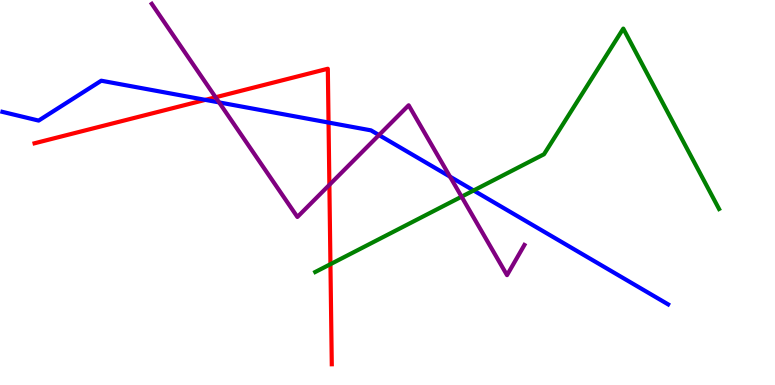[{'lines': ['blue', 'red'], 'intersections': [{'x': 2.65, 'y': 7.41}, {'x': 4.24, 'y': 6.82}]}, {'lines': ['green', 'red'], 'intersections': [{'x': 4.26, 'y': 3.14}]}, {'lines': ['purple', 'red'], 'intersections': [{'x': 2.78, 'y': 7.47}, {'x': 4.25, 'y': 5.2}]}, {'lines': ['blue', 'green'], 'intersections': [{'x': 6.11, 'y': 5.05}]}, {'lines': ['blue', 'purple'], 'intersections': [{'x': 2.83, 'y': 7.34}, {'x': 4.89, 'y': 6.49}, {'x': 5.81, 'y': 5.41}]}, {'lines': ['green', 'purple'], 'intersections': [{'x': 5.96, 'y': 4.89}]}]